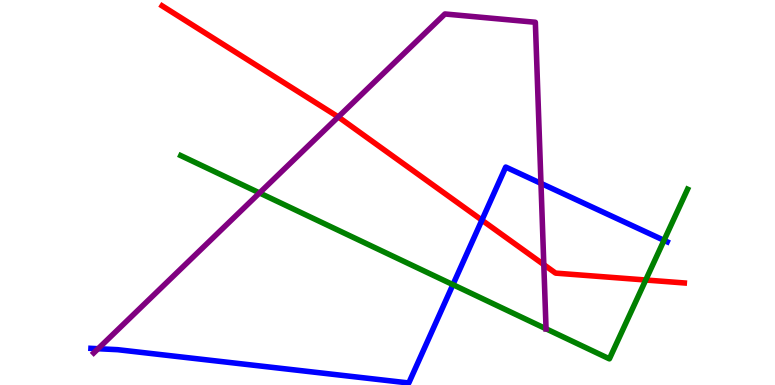[{'lines': ['blue', 'red'], 'intersections': [{'x': 6.22, 'y': 4.28}]}, {'lines': ['green', 'red'], 'intersections': [{'x': 8.33, 'y': 2.73}]}, {'lines': ['purple', 'red'], 'intersections': [{'x': 4.36, 'y': 6.96}, {'x': 7.02, 'y': 3.13}]}, {'lines': ['blue', 'green'], 'intersections': [{'x': 5.84, 'y': 2.61}, {'x': 8.57, 'y': 3.76}]}, {'lines': ['blue', 'purple'], 'intersections': [{'x': 1.27, 'y': 0.942}, {'x': 6.98, 'y': 5.24}]}, {'lines': ['green', 'purple'], 'intersections': [{'x': 3.35, 'y': 4.99}, {'x': 7.05, 'y': 1.46}]}]